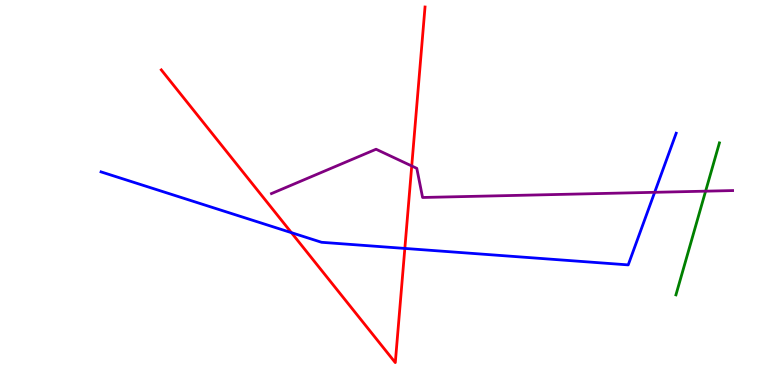[{'lines': ['blue', 'red'], 'intersections': [{'x': 3.76, 'y': 3.96}, {'x': 5.22, 'y': 3.55}]}, {'lines': ['green', 'red'], 'intersections': []}, {'lines': ['purple', 'red'], 'intersections': [{'x': 5.31, 'y': 5.69}]}, {'lines': ['blue', 'green'], 'intersections': []}, {'lines': ['blue', 'purple'], 'intersections': [{'x': 8.45, 'y': 5.01}]}, {'lines': ['green', 'purple'], 'intersections': [{'x': 9.1, 'y': 5.03}]}]